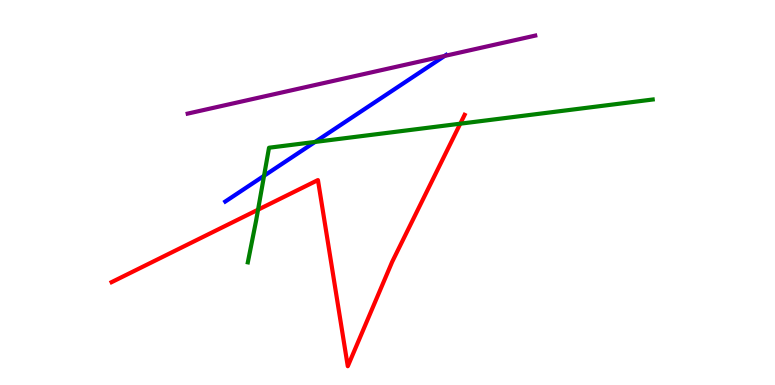[{'lines': ['blue', 'red'], 'intersections': []}, {'lines': ['green', 'red'], 'intersections': [{'x': 3.33, 'y': 4.55}, {'x': 5.94, 'y': 6.79}]}, {'lines': ['purple', 'red'], 'intersections': []}, {'lines': ['blue', 'green'], 'intersections': [{'x': 3.41, 'y': 5.43}, {'x': 4.07, 'y': 6.31}]}, {'lines': ['blue', 'purple'], 'intersections': [{'x': 5.74, 'y': 8.55}]}, {'lines': ['green', 'purple'], 'intersections': []}]